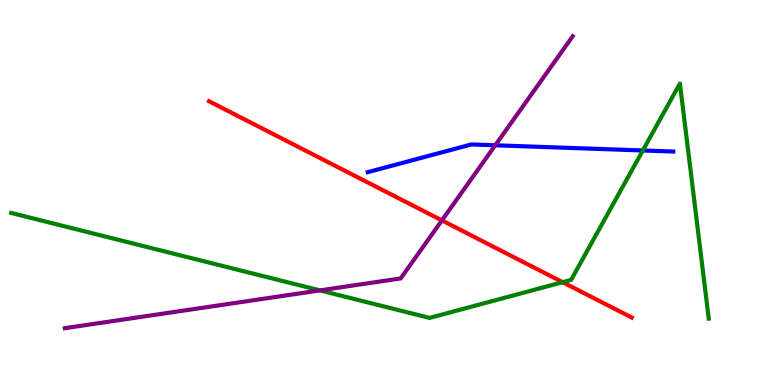[{'lines': ['blue', 'red'], 'intersections': []}, {'lines': ['green', 'red'], 'intersections': [{'x': 7.26, 'y': 2.67}]}, {'lines': ['purple', 'red'], 'intersections': [{'x': 5.7, 'y': 4.28}]}, {'lines': ['blue', 'green'], 'intersections': [{'x': 8.29, 'y': 6.09}]}, {'lines': ['blue', 'purple'], 'intersections': [{'x': 6.39, 'y': 6.23}]}, {'lines': ['green', 'purple'], 'intersections': [{'x': 4.13, 'y': 2.46}]}]